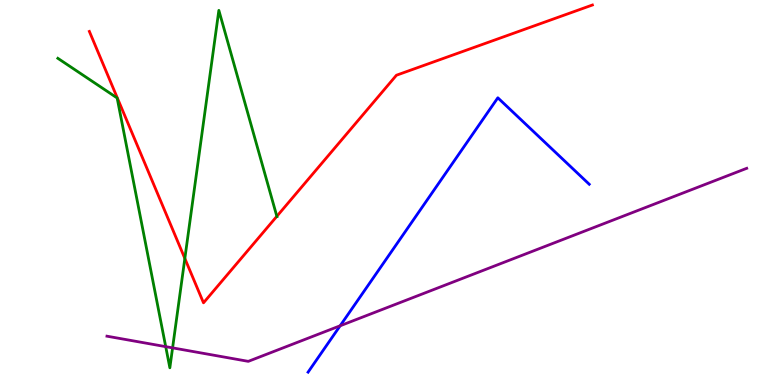[{'lines': ['blue', 'red'], 'intersections': []}, {'lines': ['green', 'red'], 'intersections': [{'x': 2.39, 'y': 3.29}, {'x': 3.57, 'y': 4.38}]}, {'lines': ['purple', 'red'], 'intersections': []}, {'lines': ['blue', 'green'], 'intersections': []}, {'lines': ['blue', 'purple'], 'intersections': [{'x': 4.39, 'y': 1.54}]}, {'lines': ['green', 'purple'], 'intersections': [{'x': 2.14, 'y': 0.996}, {'x': 2.23, 'y': 0.964}]}]